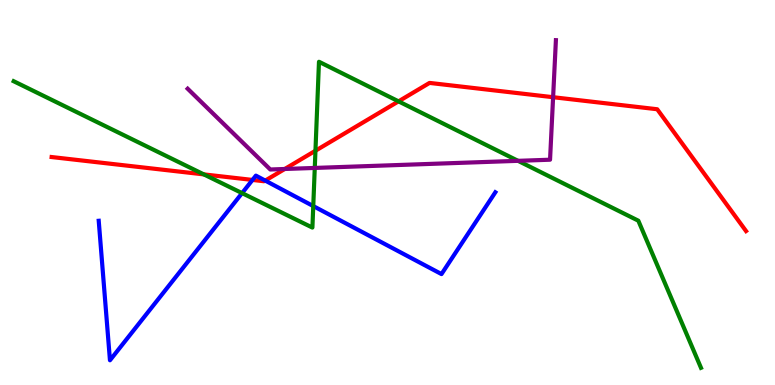[{'lines': ['blue', 'red'], 'intersections': [{'x': 3.26, 'y': 5.33}, {'x': 3.42, 'y': 5.31}]}, {'lines': ['green', 'red'], 'intersections': [{'x': 2.63, 'y': 5.47}, {'x': 4.07, 'y': 6.08}, {'x': 5.14, 'y': 7.37}]}, {'lines': ['purple', 'red'], 'intersections': [{'x': 3.67, 'y': 5.61}, {'x': 7.14, 'y': 7.48}]}, {'lines': ['blue', 'green'], 'intersections': [{'x': 3.12, 'y': 4.98}, {'x': 4.04, 'y': 4.65}]}, {'lines': ['blue', 'purple'], 'intersections': []}, {'lines': ['green', 'purple'], 'intersections': [{'x': 4.06, 'y': 5.64}, {'x': 6.68, 'y': 5.82}]}]